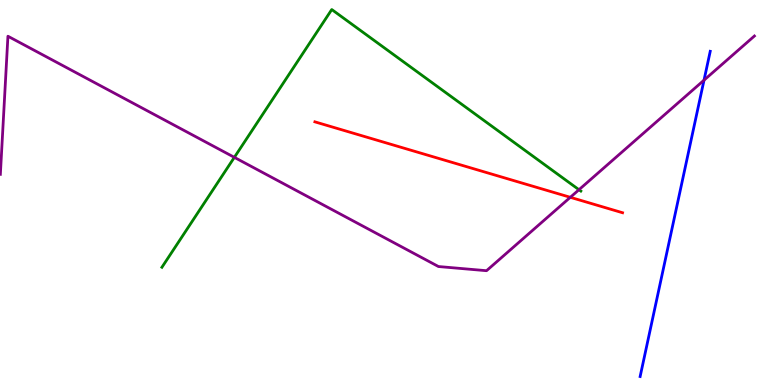[{'lines': ['blue', 'red'], 'intersections': []}, {'lines': ['green', 'red'], 'intersections': []}, {'lines': ['purple', 'red'], 'intersections': [{'x': 7.36, 'y': 4.88}]}, {'lines': ['blue', 'green'], 'intersections': []}, {'lines': ['blue', 'purple'], 'intersections': [{'x': 9.08, 'y': 7.92}]}, {'lines': ['green', 'purple'], 'intersections': [{'x': 3.02, 'y': 5.91}, {'x': 7.47, 'y': 5.07}]}]